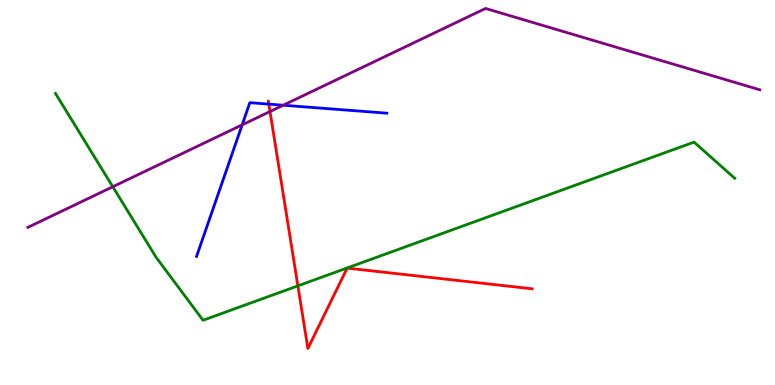[{'lines': ['blue', 'red'], 'intersections': [{'x': 3.47, 'y': 7.3}]}, {'lines': ['green', 'red'], 'intersections': [{'x': 3.84, 'y': 2.57}]}, {'lines': ['purple', 'red'], 'intersections': [{'x': 3.48, 'y': 7.1}]}, {'lines': ['blue', 'green'], 'intersections': []}, {'lines': ['blue', 'purple'], 'intersections': [{'x': 3.12, 'y': 6.76}, {'x': 3.65, 'y': 7.27}]}, {'lines': ['green', 'purple'], 'intersections': [{'x': 1.46, 'y': 5.15}]}]